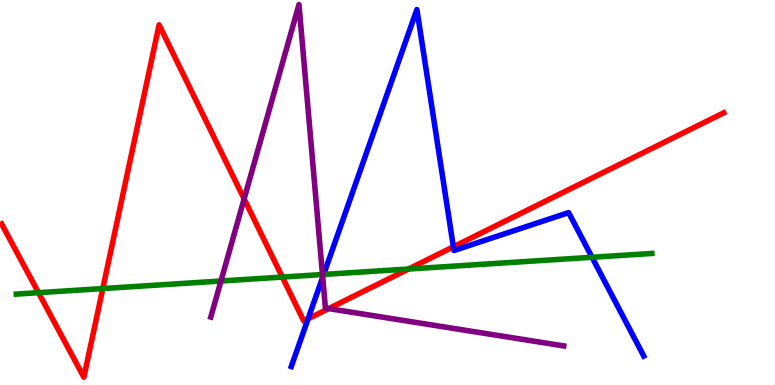[{'lines': ['blue', 'red'], 'intersections': [{'x': 3.98, 'y': 1.72}, {'x': 5.85, 'y': 3.59}]}, {'lines': ['green', 'red'], 'intersections': [{'x': 0.497, 'y': 2.4}, {'x': 1.33, 'y': 2.5}, {'x': 3.64, 'y': 2.8}, {'x': 5.27, 'y': 3.01}]}, {'lines': ['purple', 'red'], 'intersections': [{'x': 3.15, 'y': 4.83}, {'x': 4.24, 'y': 1.98}]}, {'lines': ['blue', 'green'], 'intersections': [{'x': 4.18, 'y': 2.87}, {'x': 7.64, 'y': 3.32}]}, {'lines': ['blue', 'purple'], 'intersections': [{'x': 4.16, 'y': 2.8}]}, {'lines': ['green', 'purple'], 'intersections': [{'x': 2.85, 'y': 2.7}, {'x': 4.16, 'y': 2.87}]}]